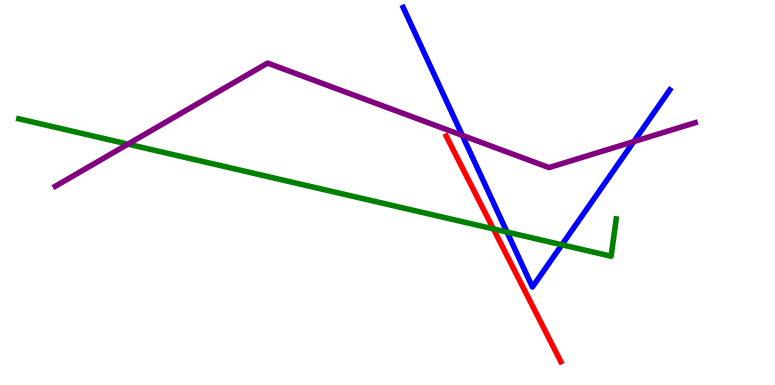[{'lines': ['blue', 'red'], 'intersections': []}, {'lines': ['green', 'red'], 'intersections': [{'x': 6.37, 'y': 4.05}]}, {'lines': ['purple', 'red'], 'intersections': []}, {'lines': ['blue', 'green'], 'intersections': [{'x': 6.54, 'y': 3.97}, {'x': 7.25, 'y': 3.64}]}, {'lines': ['blue', 'purple'], 'intersections': [{'x': 5.97, 'y': 6.48}, {'x': 8.18, 'y': 6.32}]}, {'lines': ['green', 'purple'], 'intersections': [{'x': 1.65, 'y': 6.26}]}]